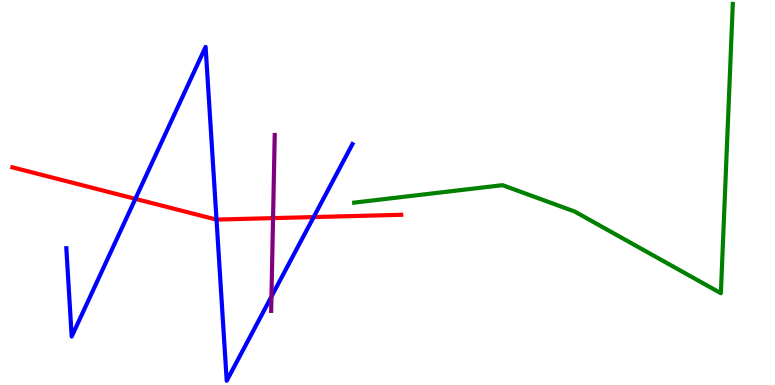[{'lines': ['blue', 'red'], 'intersections': [{'x': 1.75, 'y': 4.84}, {'x': 2.79, 'y': 4.3}, {'x': 4.05, 'y': 4.36}]}, {'lines': ['green', 'red'], 'intersections': []}, {'lines': ['purple', 'red'], 'intersections': [{'x': 3.52, 'y': 4.33}]}, {'lines': ['blue', 'green'], 'intersections': []}, {'lines': ['blue', 'purple'], 'intersections': [{'x': 3.5, 'y': 2.3}]}, {'lines': ['green', 'purple'], 'intersections': []}]